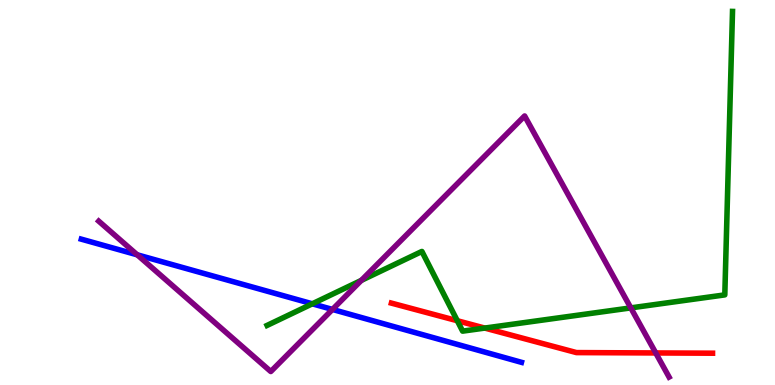[{'lines': ['blue', 'red'], 'intersections': []}, {'lines': ['green', 'red'], 'intersections': [{'x': 5.9, 'y': 1.67}, {'x': 6.26, 'y': 1.48}]}, {'lines': ['purple', 'red'], 'intersections': [{'x': 8.46, 'y': 0.833}]}, {'lines': ['blue', 'green'], 'intersections': [{'x': 4.03, 'y': 2.11}]}, {'lines': ['blue', 'purple'], 'intersections': [{'x': 1.77, 'y': 3.38}, {'x': 4.29, 'y': 1.96}]}, {'lines': ['green', 'purple'], 'intersections': [{'x': 4.66, 'y': 2.72}, {'x': 8.14, 'y': 2.0}]}]